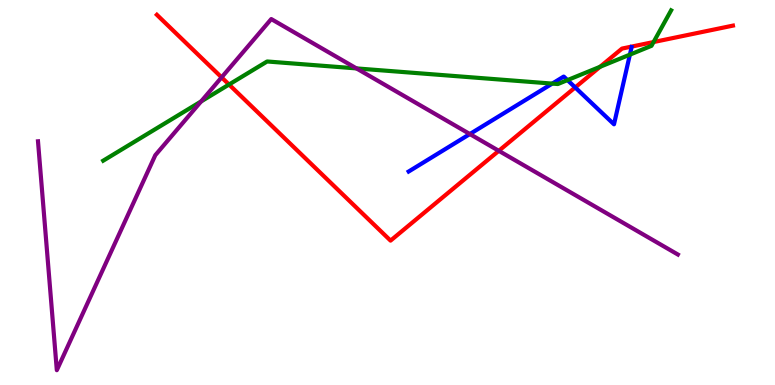[{'lines': ['blue', 'red'], 'intersections': [{'x': 7.42, 'y': 7.73}]}, {'lines': ['green', 'red'], 'intersections': [{'x': 2.96, 'y': 7.8}, {'x': 7.74, 'y': 8.26}, {'x': 8.43, 'y': 8.91}]}, {'lines': ['purple', 'red'], 'intersections': [{'x': 2.86, 'y': 7.99}, {'x': 6.44, 'y': 6.08}]}, {'lines': ['blue', 'green'], 'intersections': [{'x': 7.13, 'y': 7.83}, {'x': 7.32, 'y': 7.92}, {'x': 8.13, 'y': 8.58}]}, {'lines': ['blue', 'purple'], 'intersections': [{'x': 6.06, 'y': 6.52}]}, {'lines': ['green', 'purple'], 'intersections': [{'x': 2.59, 'y': 7.37}, {'x': 4.6, 'y': 8.22}]}]